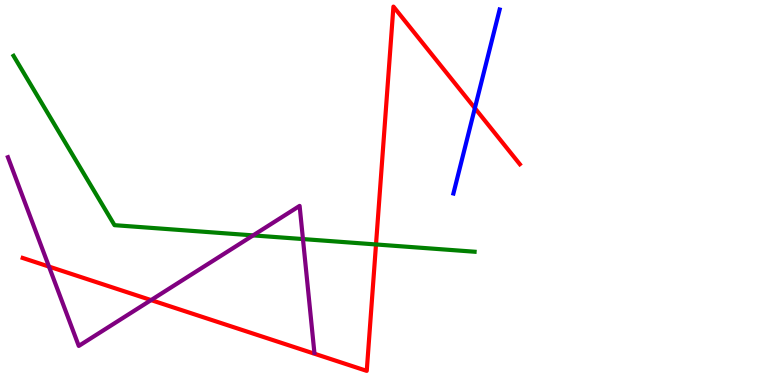[{'lines': ['blue', 'red'], 'intersections': [{'x': 6.13, 'y': 7.19}]}, {'lines': ['green', 'red'], 'intersections': [{'x': 4.85, 'y': 3.65}]}, {'lines': ['purple', 'red'], 'intersections': [{'x': 0.632, 'y': 3.08}, {'x': 1.95, 'y': 2.21}]}, {'lines': ['blue', 'green'], 'intersections': []}, {'lines': ['blue', 'purple'], 'intersections': []}, {'lines': ['green', 'purple'], 'intersections': [{'x': 3.27, 'y': 3.89}, {'x': 3.91, 'y': 3.79}]}]